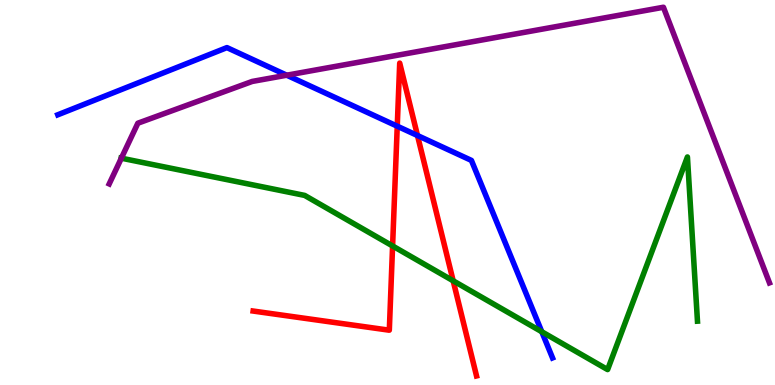[{'lines': ['blue', 'red'], 'intersections': [{'x': 5.13, 'y': 6.72}, {'x': 5.39, 'y': 6.48}]}, {'lines': ['green', 'red'], 'intersections': [{'x': 5.07, 'y': 3.61}, {'x': 5.85, 'y': 2.71}]}, {'lines': ['purple', 'red'], 'intersections': []}, {'lines': ['blue', 'green'], 'intersections': [{'x': 6.99, 'y': 1.38}]}, {'lines': ['blue', 'purple'], 'intersections': [{'x': 3.7, 'y': 8.05}]}, {'lines': ['green', 'purple'], 'intersections': [{'x': 1.57, 'y': 5.89}]}]